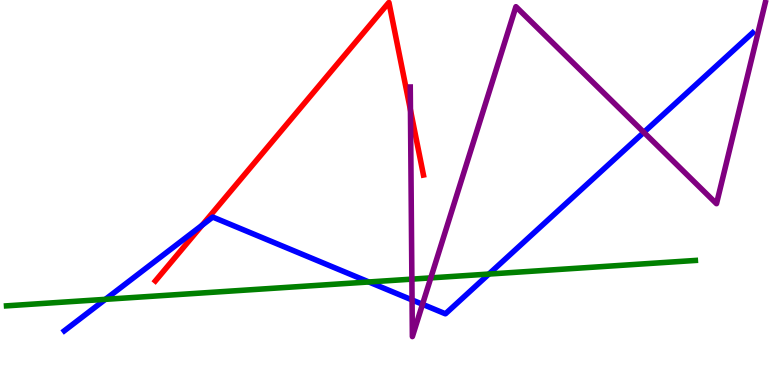[{'lines': ['blue', 'red'], 'intersections': [{'x': 2.61, 'y': 4.15}]}, {'lines': ['green', 'red'], 'intersections': []}, {'lines': ['purple', 'red'], 'intersections': [{'x': 5.3, 'y': 7.14}]}, {'lines': ['blue', 'green'], 'intersections': [{'x': 1.36, 'y': 2.23}, {'x': 4.76, 'y': 2.68}, {'x': 6.31, 'y': 2.88}]}, {'lines': ['blue', 'purple'], 'intersections': [{'x': 5.32, 'y': 2.21}, {'x': 5.45, 'y': 2.1}, {'x': 8.31, 'y': 6.56}]}, {'lines': ['green', 'purple'], 'intersections': [{'x': 5.31, 'y': 2.75}, {'x': 5.56, 'y': 2.78}]}]